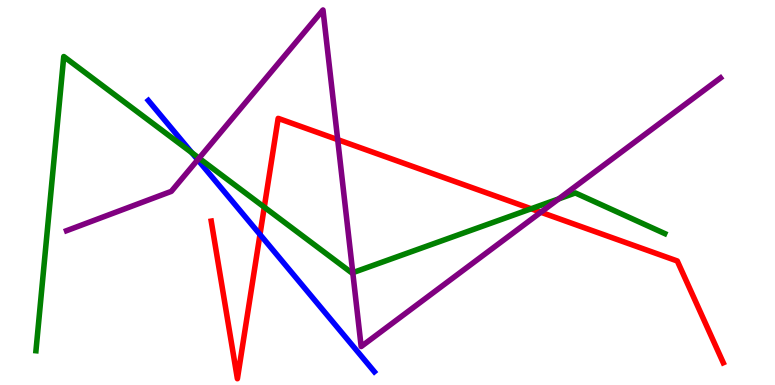[{'lines': ['blue', 'red'], 'intersections': [{'x': 3.35, 'y': 3.91}]}, {'lines': ['green', 'red'], 'intersections': [{'x': 3.41, 'y': 4.62}, {'x': 6.85, 'y': 4.58}]}, {'lines': ['purple', 'red'], 'intersections': [{'x': 4.36, 'y': 6.37}, {'x': 6.98, 'y': 4.49}]}, {'lines': ['blue', 'green'], 'intersections': [{'x': 2.48, 'y': 6.03}]}, {'lines': ['blue', 'purple'], 'intersections': [{'x': 2.55, 'y': 5.85}]}, {'lines': ['green', 'purple'], 'intersections': [{'x': 2.57, 'y': 5.89}, {'x': 4.55, 'y': 2.92}, {'x': 7.21, 'y': 4.83}]}]